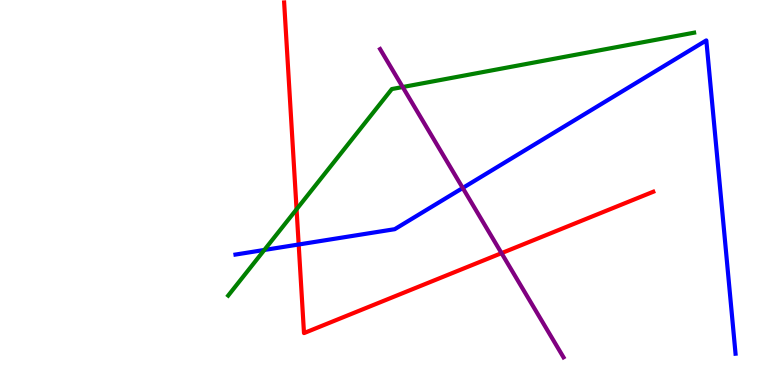[{'lines': ['blue', 'red'], 'intersections': [{'x': 3.85, 'y': 3.65}]}, {'lines': ['green', 'red'], 'intersections': [{'x': 3.83, 'y': 4.56}]}, {'lines': ['purple', 'red'], 'intersections': [{'x': 6.47, 'y': 3.42}]}, {'lines': ['blue', 'green'], 'intersections': [{'x': 3.41, 'y': 3.51}]}, {'lines': ['blue', 'purple'], 'intersections': [{'x': 5.97, 'y': 5.12}]}, {'lines': ['green', 'purple'], 'intersections': [{'x': 5.2, 'y': 7.74}]}]